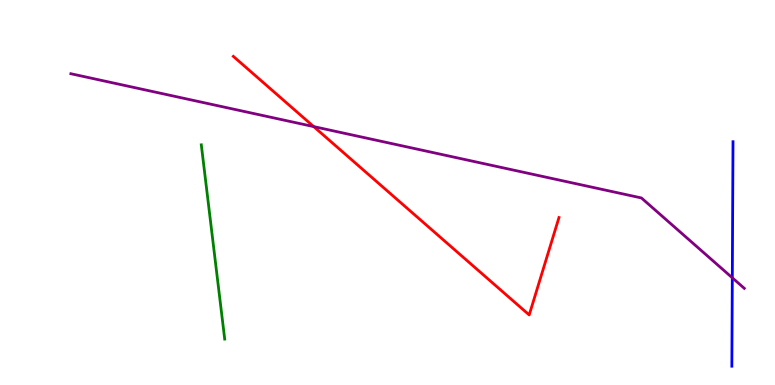[{'lines': ['blue', 'red'], 'intersections': []}, {'lines': ['green', 'red'], 'intersections': []}, {'lines': ['purple', 'red'], 'intersections': [{'x': 4.05, 'y': 6.71}]}, {'lines': ['blue', 'green'], 'intersections': []}, {'lines': ['blue', 'purple'], 'intersections': [{'x': 9.45, 'y': 2.78}]}, {'lines': ['green', 'purple'], 'intersections': []}]